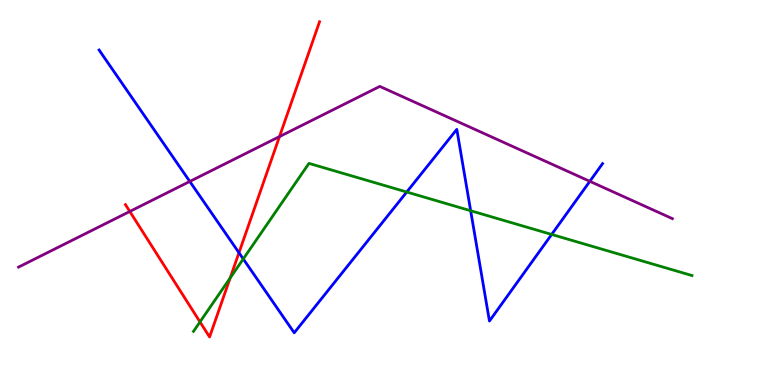[{'lines': ['blue', 'red'], 'intersections': [{'x': 3.08, 'y': 3.44}]}, {'lines': ['green', 'red'], 'intersections': [{'x': 2.58, 'y': 1.64}, {'x': 2.97, 'y': 2.78}]}, {'lines': ['purple', 'red'], 'intersections': [{'x': 1.67, 'y': 4.51}, {'x': 3.61, 'y': 6.45}]}, {'lines': ['blue', 'green'], 'intersections': [{'x': 3.14, 'y': 3.27}, {'x': 5.25, 'y': 5.01}, {'x': 6.07, 'y': 4.53}, {'x': 7.12, 'y': 3.91}]}, {'lines': ['blue', 'purple'], 'intersections': [{'x': 2.45, 'y': 5.29}, {'x': 7.61, 'y': 5.29}]}, {'lines': ['green', 'purple'], 'intersections': []}]